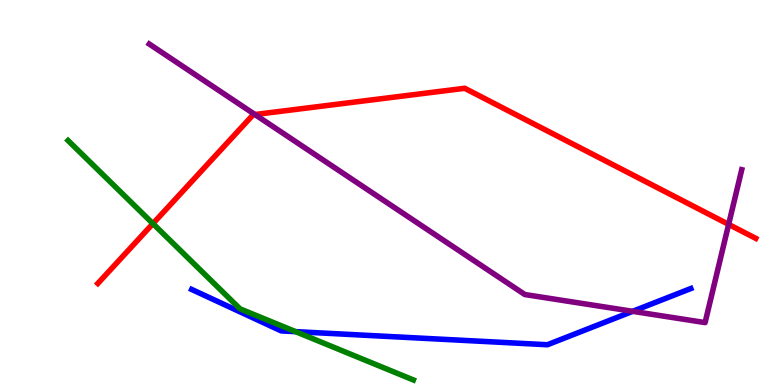[{'lines': ['blue', 'red'], 'intersections': []}, {'lines': ['green', 'red'], 'intersections': [{'x': 1.97, 'y': 4.19}]}, {'lines': ['purple', 'red'], 'intersections': [{'x': 3.29, 'y': 7.03}, {'x': 9.4, 'y': 4.17}]}, {'lines': ['blue', 'green'], 'intersections': [{'x': 3.81, 'y': 1.39}]}, {'lines': ['blue', 'purple'], 'intersections': [{'x': 8.16, 'y': 1.91}]}, {'lines': ['green', 'purple'], 'intersections': []}]